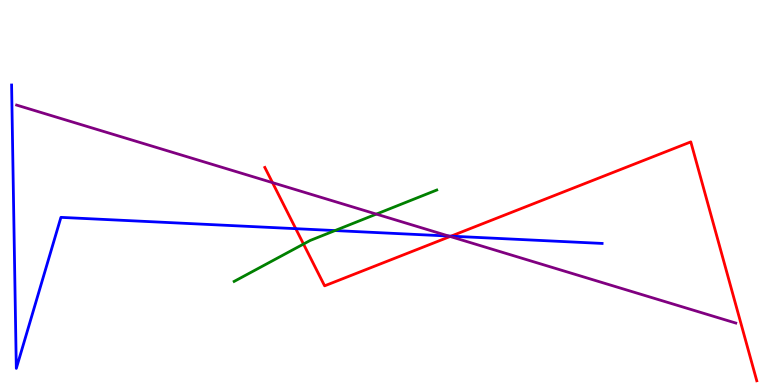[{'lines': ['blue', 'red'], 'intersections': [{'x': 3.82, 'y': 4.06}, {'x': 5.82, 'y': 3.87}]}, {'lines': ['green', 'red'], 'intersections': [{'x': 3.92, 'y': 3.66}]}, {'lines': ['purple', 'red'], 'intersections': [{'x': 3.52, 'y': 5.26}, {'x': 5.81, 'y': 3.86}]}, {'lines': ['blue', 'green'], 'intersections': [{'x': 4.32, 'y': 4.01}]}, {'lines': ['blue', 'purple'], 'intersections': [{'x': 5.79, 'y': 3.87}]}, {'lines': ['green', 'purple'], 'intersections': [{'x': 4.86, 'y': 4.44}]}]